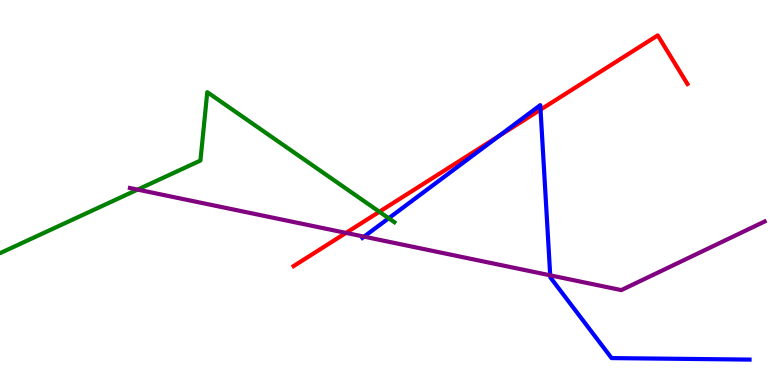[{'lines': ['blue', 'red'], 'intersections': [{'x': 6.44, 'y': 6.47}, {'x': 6.97, 'y': 7.15}]}, {'lines': ['green', 'red'], 'intersections': [{'x': 4.9, 'y': 4.5}]}, {'lines': ['purple', 'red'], 'intersections': [{'x': 4.46, 'y': 3.95}]}, {'lines': ['blue', 'green'], 'intersections': [{'x': 5.02, 'y': 4.33}]}, {'lines': ['blue', 'purple'], 'intersections': [{'x': 4.7, 'y': 3.85}, {'x': 7.1, 'y': 2.85}]}, {'lines': ['green', 'purple'], 'intersections': [{'x': 1.78, 'y': 5.08}]}]